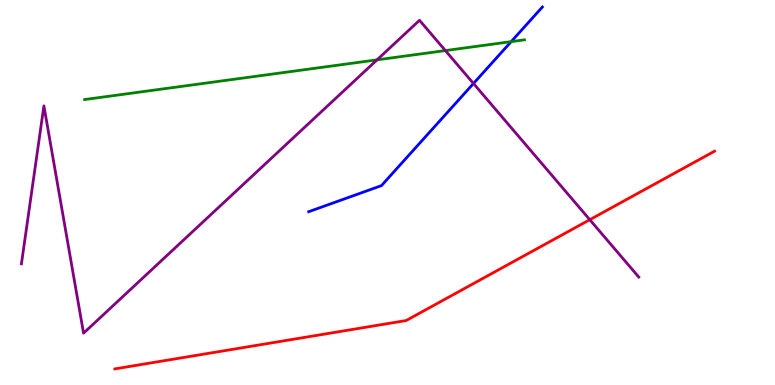[{'lines': ['blue', 'red'], 'intersections': []}, {'lines': ['green', 'red'], 'intersections': []}, {'lines': ['purple', 'red'], 'intersections': [{'x': 7.61, 'y': 4.29}]}, {'lines': ['blue', 'green'], 'intersections': [{'x': 6.6, 'y': 8.92}]}, {'lines': ['blue', 'purple'], 'intersections': [{'x': 6.11, 'y': 7.83}]}, {'lines': ['green', 'purple'], 'intersections': [{'x': 4.86, 'y': 8.45}, {'x': 5.75, 'y': 8.69}]}]